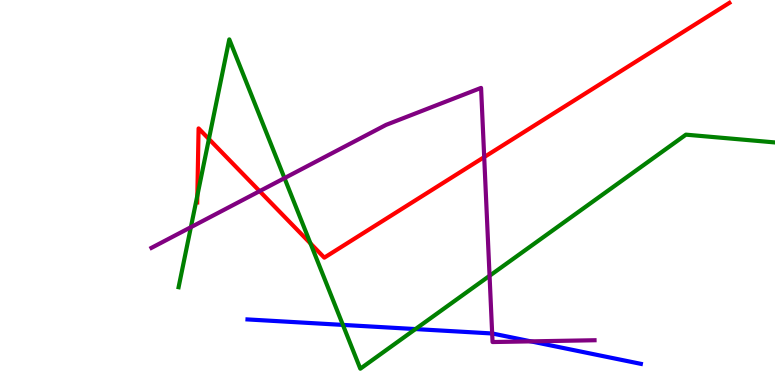[{'lines': ['blue', 'red'], 'intersections': []}, {'lines': ['green', 'red'], 'intersections': [{'x': 2.55, 'y': 4.92}, {'x': 2.7, 'y': 6.39}, {'x': 4.01, 'y': 3.68}]}, {'lines': ['purple', 'red'], 'intersections': [{'x': 3.35, 'y': 5.03}, {'x': 6.25, 'y': 5.92}]}, {'lines': ['blue', 'green'], 'intersections': [{'x': 4.42, 'y': 1.56}, {'x': 5.36, 'y': 1.45}]}, {'lines': ['blue', 'purple'], 'intersections': [{'x': 6.35, 'y': 1.34}, {'x': 6.85, 'y': 1.13}]}, {'lines': ['green', 'purple'], 'intersections': [{'x': 2.46, 'y': 4.1}, {'x': 3.67, 'y': 5.37}, {'x': 6.32, 'y': 2.84}]}]